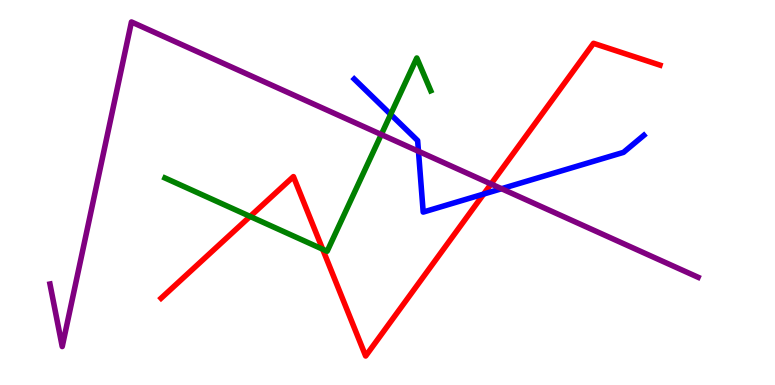[{'lines': ['blue', 'red'], 'intersections': [{'x': 6.24, 'y': 4.96}]}, {'lines': ['green', 'red'], 'intersections': [{'x': 3.23, 'y': 4.38}, {'x': 4.16, 'y': 3.53}]}, {'lines': ['purple', 'red'], 'intersections': [{'x': 6.34, 'y': 5.22}]}, {'lines': ['blue', 'green'], 'intersections': [{'x': 5.04, 'y': 7.03}]}, {'lines': ['blue', 'purple'], 'intersections': [{'x': 5.4, 'y': 6.07}, {'x': 6.47, 'y': 5.1}]}, {'lines': ['green', 'purple'], 'intersections': [{'x': 4.92, 'y': 6.51}]}]